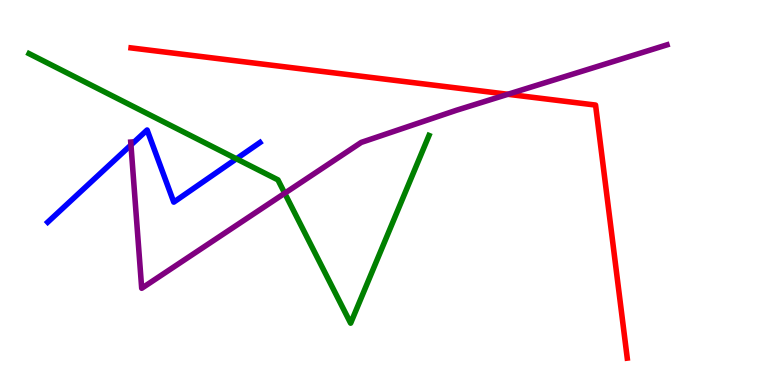[{'lines': ['blue', 'red'], 'intersections': []}, {'lines': ['green', 'red'], 'intersections': []}, {'lines': ['purple', 'red'], 'intersections': [{'x': 6.55, 'y': 7.55}]}, {'lines': ['blue', 'green'], 'intersections': [{'x': 3.05, 'y': 5.88}]}, {'lines': ['blue', 'purple'], 'intersections': [{'x': 1.69, 'y': 6.23}]}, {'lines': ['green', 'purple'], 'intersections': [{'x': 3.67, 'y': 4.98}]}]